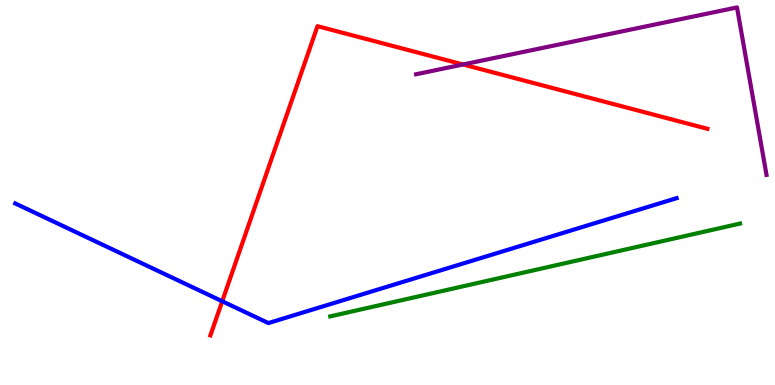[{'lines': ['blue', 'red'], 'intersections': [{'x': 2.87, 'y': 2.18}]}, {'lines': ['green', 'red'], 'intersections': []}, {'lines': ['purple', 'red'], 'intersections': [{'x': 5.98, 'y': 8.33}]}, {'lines': ['blue', 'green'], 'intersections': []}, {'lines': ['blue', 'purple'], 'intersections': []}, {'lines': ['green', 'purple'], 'intersections': []}]